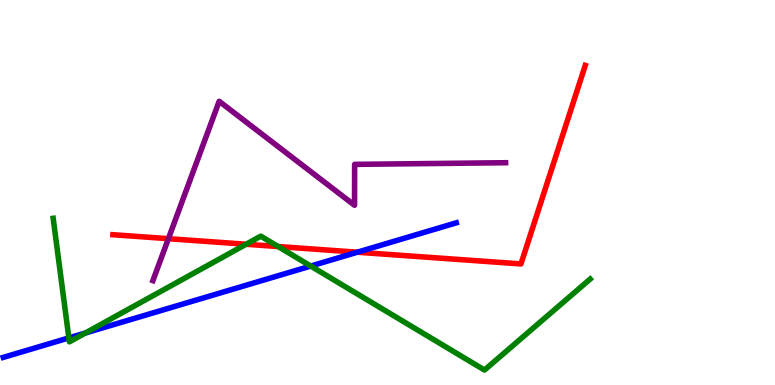[{'lines': ['blue', 'red'], 'intersections': [{'x': 4.61, 'y': 3.45}]}, {'lines': ['green', 'red'], 'intersections': [{'x': 3.18, 'y': 3.66}, {'x': 3.59, 'y': 3.6}]}, {'lines': ['purple', 'red'], 'intersections': [{'x': 2.17, 'y': 3.8}]}, {'lines': ['blue', 'green'], 'intersections': [{'x': 0.888, 'y': 1.22}, {'x': 1.1, 'y': 1.35}, {'x': 4.01, 'y': 3.09}]}, {'lines': ['blue', 'purple'], 'intersections': []}, {'lines': ['green', 'purple'], 'intersections': []}]